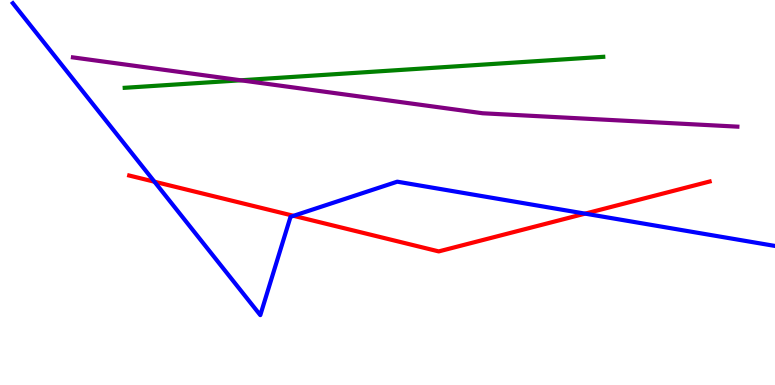[{'lines': ['blue', 'red'], 'intersections': [{'x': 1.99, 'y': 5.28}, {'x': 3.79, 'y': 4.39}, {'x': 7.55, 'y': 4.45}]}, {'lines': ['green', 'red'], 'intersections': []}, {'lines': ['purple', 'red'], 'intersections': []}, {'lines': ['blue', 'green'], 'intersections': []}, {'lines': ['blue', 'purple'], 'intersections': []}, {'lines': ['green', 'purple'], 'intersections': [{'x': 3.11, 'y': 7.91}]}]